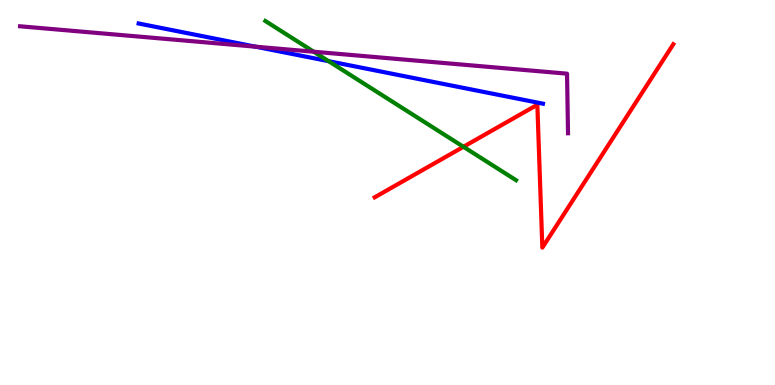[{'lines': ['blue', 'red'], 'intersections': []}, {'lines': ['green', 'red'], 'intersections': [{'x': 5.98, 'y': 6.19}]}, {'lines': ['purple', 'red'], 'intersections': []}, {'lines': ['blue', 'green'], 'intersections': [{'x': 4.24, 'y': 8.41}]}, {'lines': ['blue', 'purple'], 'intersections': [{'x': 3.3, 'y': 8.79}]}, {'lines': ['green', 'purple'], 'intersections': [{'x': 4.05, 'y': 8.66}]}]